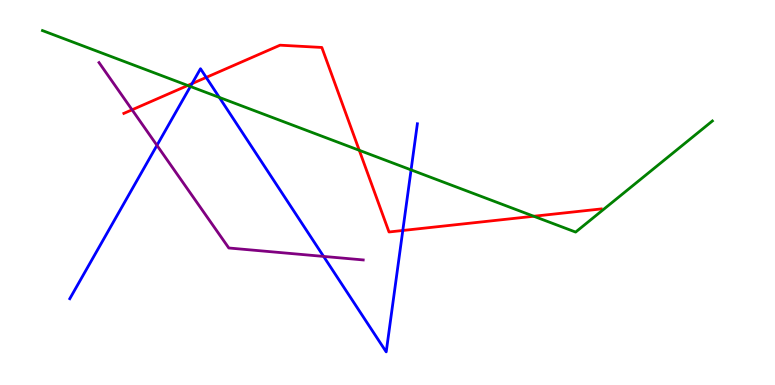[{'lines': ['blue', 'red'], 'intersections': [{'x': 2.48, 'y': 7.83}, {'x': 2.66, 'y': 7.99}, {'x': 5.2, 'y': 4.01}]}, {'lines': ['green', 'red'], 'intersections': [{'x': 2.42, 'y': 7.78}, {'x': 4.64, 'y': 6.1}, {'x': 6.89, 'y': 4.38}]}, {'lines': ['purple', 'red'], 'intersections': [{'x': 1.7, 'y': 7.15}]}, {'lines': ['blue', 'green'], 'intersections': [{'x': 2.46, 'y': 7.75}, {'x': 2.83, 'y': 7.47}, {'x': 5.3, 'y': 5.59}]}, {'lines': ['blue', 'purple'], 'intersections': [{'x': 2.03, 'y': 6.22}, {'x': 4.18, 'y': 3.34}]}, {'lines': ['green', 'purple'], 'intersections': []}]